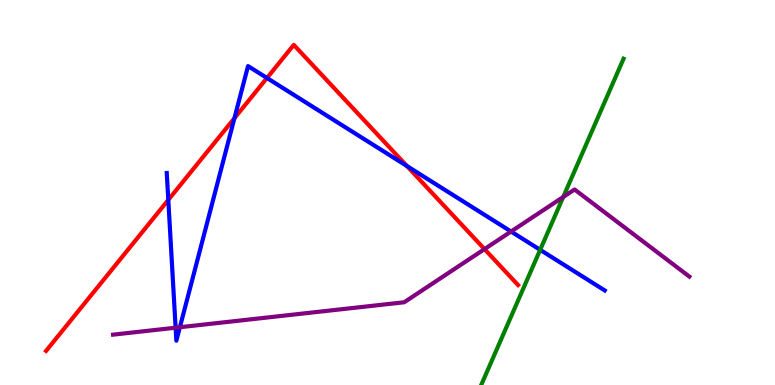[{'lines': ['blue', 'red'], 'intersections': [{'x': 2.17, 'y': 4.81}, {'x': 3.02, 'y': 6.93}, {'x': 3.44, 'y': 7.97}, {'x': 5.25, 'y': 5.69}]}, {'lines': ['green', 'red'], 'intersections': []}, {'lines': ['purple', 'red'], 'intersections': [{'x': 6.25, 'y': 3.53}]}, {'lines': ['blue', 'green'], 'intersections': [{'x': 6.97, 'y': 3.51}]}, {'lines': ['blue', 'purple'], 'intersections': [{'x': 2.27, 'y': 1.49}, {'x': 2.32, 'y': 1.5}, {'x': 6.59, 'y': 3.99}]}, {'lines': ['green', 'purple'], 'intersections': [{'x': 7.27, 'y': 4.88}]}]